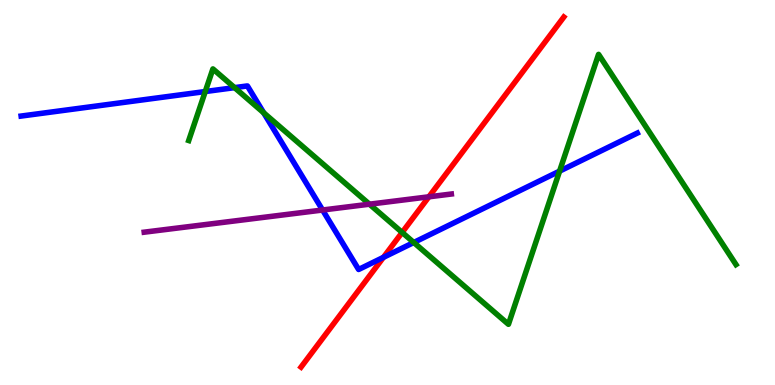[{'lines': ['blue', 'red'], 'intersections': [{'x': 4.95, 'y': 3.32}]}, {'lines': ['green', 'red'], 'intersections': [{'x': 5.19, 'y': 3.96}]}, {'lines': ['purple', 'red'], 'intersections': [{'x': 5.53, 'y': 4.89}]}, {'lines': ['blue', 'green'], 'intersections': [{'x': 2.65, 'y': 7.62}, {'x': 3.03, 'y': 7.72}, {'x': 3.4, 'y': 7.07}, {'x': 5.34, 'y': 3.7}, {'x': 7.22, 'y': 5.55}]}, {'lines': ['blue', 'purple'], 'intersections': [{'x': 4.16, 'y': 4.55}]}, {'lines': ['green', 'purple'], 'intersections': [{'x': 4.77, 'y': 4.7}]}]